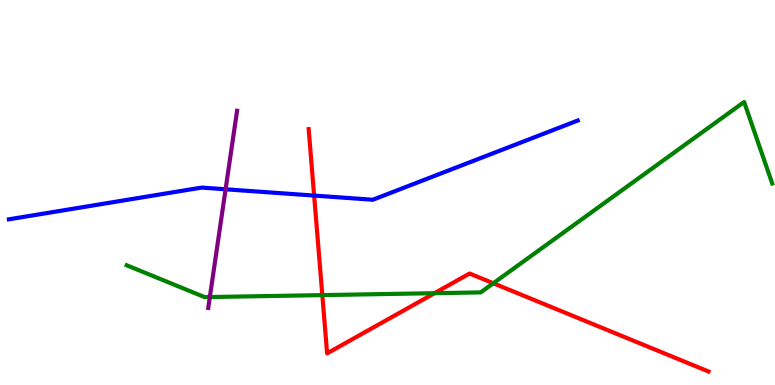[{'lines': ['blue', 'red'], 'intersections': [{'x': 4.05, 'y': 4.92}]}, {'lines': ['green', 'red'], 'intersections': [{'x': 4.16, 'y': 2.33}, {'x': 5.61, 'y': 2.38}, {'x': 6.37, 'y': 2.64}]}, {'lines': ['purple', 'red'], 'intersections': []}, {'lines': ['blue', 'green'], 'intersections': []}, {'lines': ['blue', 'purple'], 'intersections': [{'x': 2.91, 'y': 5.08}]}, {'lines': ['green', 'purple'], 'intersections': [{'x': 2.71, 'y': 2.28}]}]